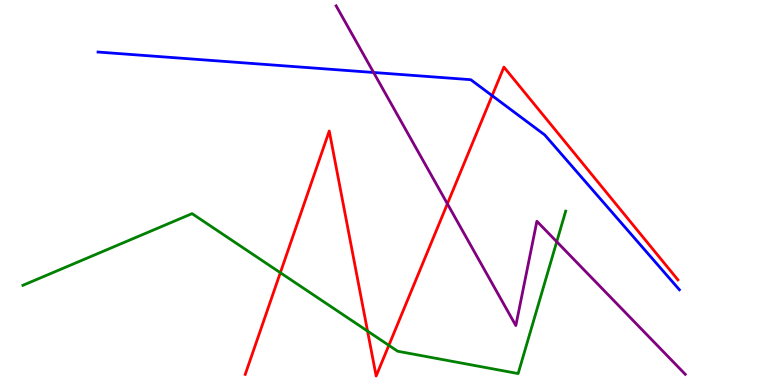[{'lines': ['blue', 'red'], 'intersections': [{'x': 6.35, 'y': 7.52}]}, {'lines': ['green', 'red'], 'intersections': [{'x': 3.62, 'y': 2.92}, {'x': 4.74, 'y': 1.4}, {'x': 5.02, 'y': 1.03}]}, {'lines': ['purple', 'red'], 'intersections': [{'x': 5.77, 'y': 4.71}]}, {'lines': ['blue', 'green'], 'intersections': []}, {'lines': ['blue', 'purple'], 'intersections': [{'x': 4.82, 'y': 8.12}]}, {'lines': ['green', 'purple'], 'intersections': [{'x': 7.18, 'y': 3.72}]}]